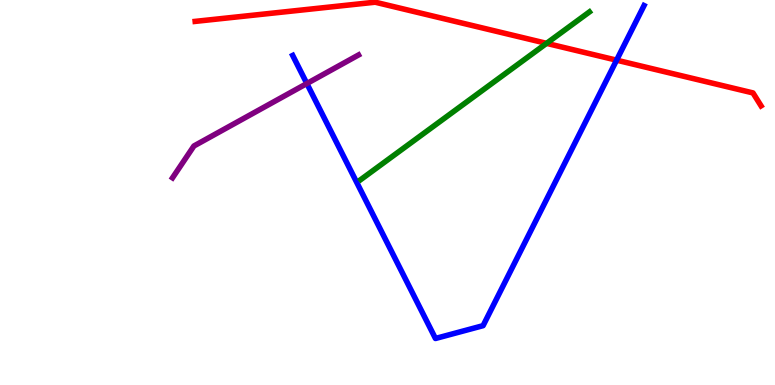[{'lines': ['blue', 'red'], 'intersections': [{'x': 7.96, 'y': 8.44}]}, {'lines': ['green', 'red'], 'intersections': [{'x': 7.05, 'y': 8.87}]}, {'lines': ['purple', 'red'], 'intersections': []}, {'lines': ['blue', 'green'], 'intersections': []}, {'lines': ['blue', 'purple'], 'intersections': [{'x': 3.96, 'y': 7.83}]}, {'lines': ['green', 'purple'], 'intersections': []}]